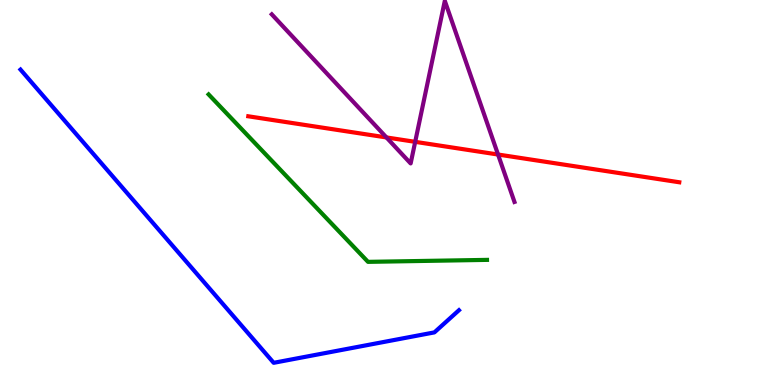[{'lines': ['blue', 'red'], 'intersections': []}, {'lines': ['green', 'red'], 'intersections': []}, {'lines': ['purple', 'red'], 'intersections': [{'x': 4.99, 'y': 6.43}, {'x': 5.36, 'y': 6.32}, {'x': 6.43, 'y': 5.99}]}, {'lines': ['blue', 'green'], 'intersections': []}, {'lines': ['blue', 'purple'], 'intersections': []}, {'lines': ['green', 'purple'], 'intersections': []}]